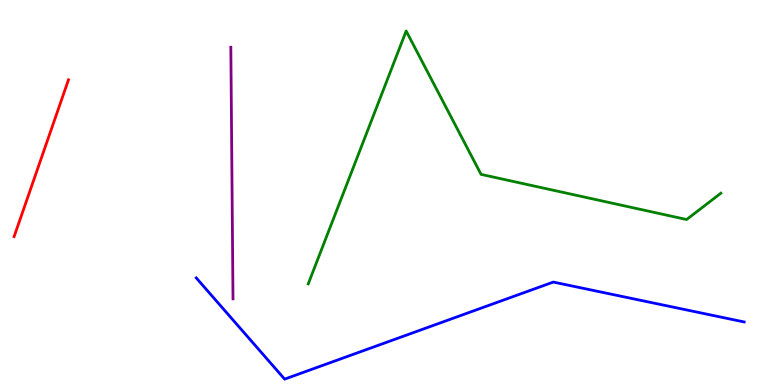[{'lines': ['blue', 'red'], 'intersections': []}, {'lines': ['green', 'red'], 'intersections': []}, {'lines': ['purple', 'red'], 'intersections': []}, {'lines': ['blue', 'green'], 'intersections': []}, {'lines': ['blue', 'purple'], 'intersections': []}, {'lines': ['green', 'purple'], 'intersections': []}]